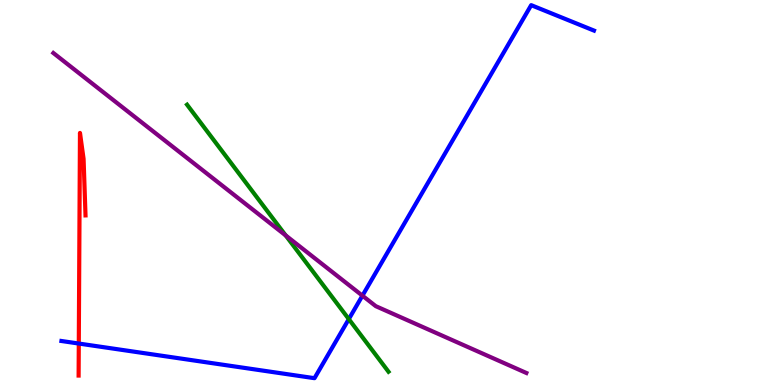[{'lines': ['blue', 'red'], 'intersections': [{'x': 1.02, 'y': 1.08}]}, {'lines': ['green', 'red'], 'intersections': []}, {'lines': ['purple', 'red'], 'intersections': []}, {'lines': ['blue', 'green'], 'intersections': [{'x': 4.5, 'y': 1.71}]}, {'lines': ['blue', 'purple'], 'intersections': [{'x': 4.68, 'y': 2.32}]}, {'lines': ['green', 'purple'], 'intersections': [{'x': 3.69, 'y': 3.89}]}]